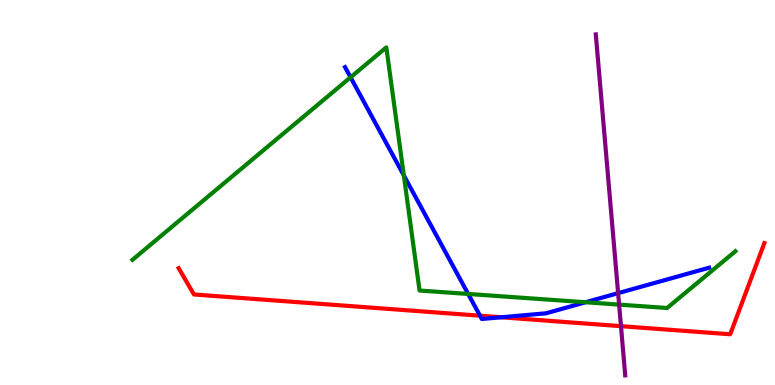[{'lines': ['blue', 'red'], 'intersections': [{'x': 6.19, 'y': 1.8}, {'x': 6.47, 'y': 1.76}]}, {'lines': ['green', 'red'], 'intersections': []}, {'lines': ['purple', 'red'], 'intersections': [{'x': 8.01, 'y': 1.53}]}, {'lines': ['blue', 'green'], 'intersections': [{'x': 4.52, 'y': 7.99}, {'x': 5.21, 'y': 5.44}, {'x': 6.04, 'y': 2.36}, {'x': 7.56, 'y': 2.15}]}, {'lines': ['blue', 'purple'], 'intersections': [{'x': 7.98, 'y': 2.39}]}, {'lines': ['green', 'purple'], 'intersections': [{'x': 7.99, 'y': 2.09}]}]